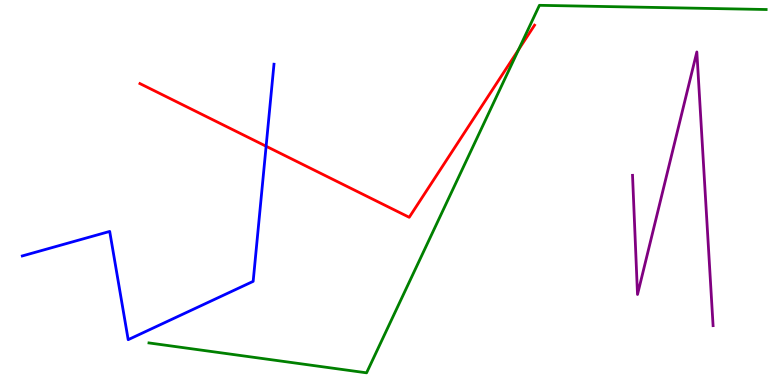[{'lines': ['blue', 'red'], 'intersections': [{'x': 3.43, 'y': 6.2}]}, {'lines': ['green', 'red'], 'intersections': [{'x': 6.69, 'y': 8.71}]}, {'lines': ['purple', 'red'], 'intersections': []}, {'lines': ['blue', 'green'], 'intersections': []}, {'lines': ['blue', 'purple'], 'intersections': []}, {'lines': ['green', 'purple'], 'intersections': []}]